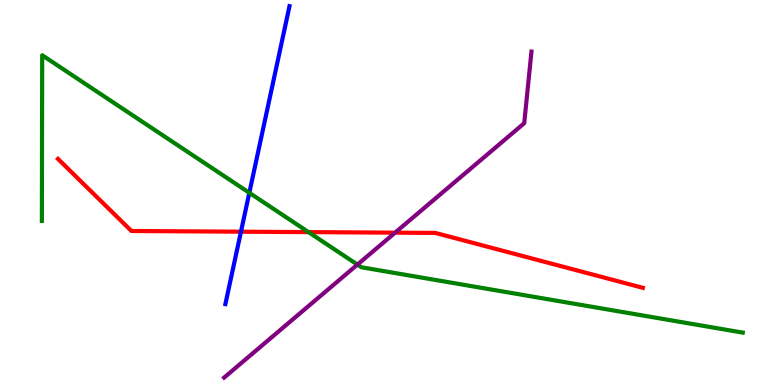[{'lines': ['blue', 'red'], 'intersections': [{'x': 3.11, 'y': 3.98}]}, {'lines': ['green', 'red'], 'intersections': [{'x': 3.98, 'y': 3.97}]}, {'lines': ['purple', 'red'], 'intersections': [{'x': 5.1, 'y': 3.96}]}, {'lines': ['blue', 'green'], 'intersections': [{'x': 3.22, 'y': 4.99}]}, {'lines': ['blue', 'purple'], 'intersections': []}, {'lines': ['green', 'purple'], 'intersections': [{'x': 4.61, 'y': 3.13}]}]